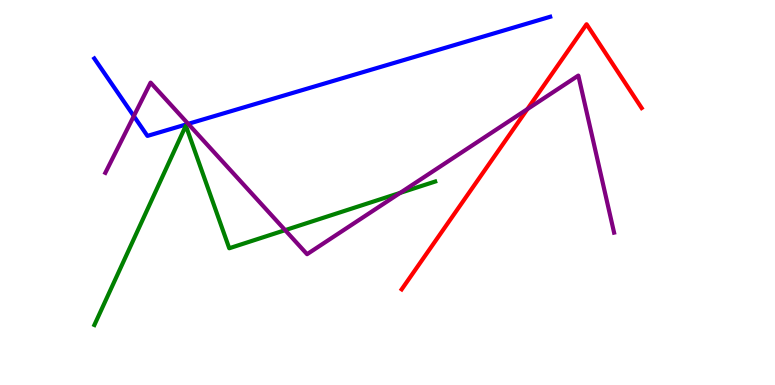[{'lines': ['blue', 'red'], 'intersections': []}, {'lines': ['green', 'red'], 'intersections': []}, {'lines': ['purple', 'red'], 'intersections': [{'x': 6.8, 'y': 7.16}]}, {'lines': ['blue', 'green'], 'intersections': []}, {'lines': ['blue', 'purple'], 'intersections': [{'x': 1.73, 'y': 6.99}, {'x': 2.43, 'y': 6.78}]}, {'lines': ['green', 'purple'], 'intersections': [{'x': 3.68, 'y': 4.02}, {'x': 5.16, 'y': 4.99}]}]